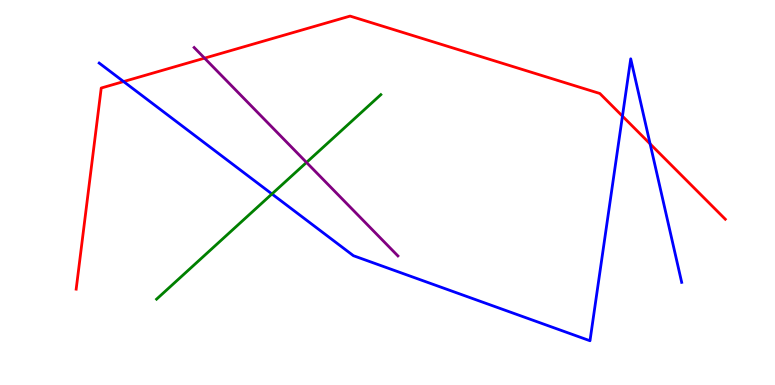[{'lines': ['blue', 'red'], 'intersections': [{'x': 1.59, 'y': 7.88}, {'x': 8.03, 'y': 6.98}, {'x': 8.39, 'y': 6.26}]}, {'lines': ['green', 'red'], 'intersections': []}, {'lines': ['purple', 'red'], 'intersections': [{'x': 2.64, 'y': 8.49}]}, {'lines': ['blue', 'green'], 'intersections': [{'x': 3.51, 'y': 4.96}]}, {'lines': ['blue', 'purple'], 'intersections': []}, {'lines': ['green', 'purple'], 'intersections': [{'x': 3.95, 'y': 5.78}]}]